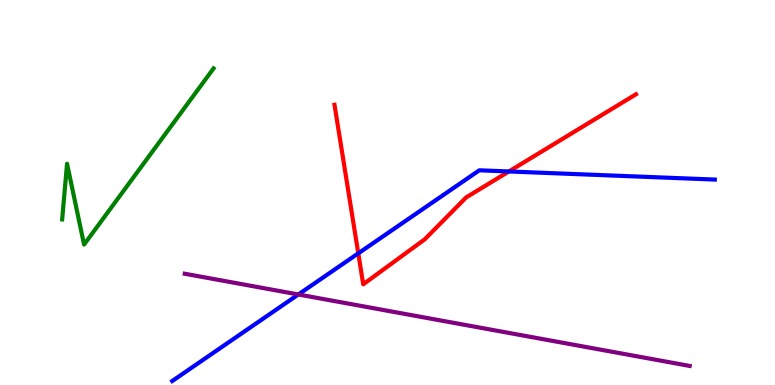[{'lines': ['blue', 'red'], 'intersections': [{'x': 4.62, 'y': 3.42}, {'x': 6.57, 'y': 5.55}]}, {'lines': ['green', 'red'], 'intersections': []}, {'lines': ['purple', 'red'], 'intersections': []}, {'lines': ['blue', 'green'], 'intersections': []}, {'lines': ['blue', 'purple'], 'intersections': [{'x': 3.85, 'y': 2.35}]}, {'lines': ['green', 'purple'], 'intersections': []}]